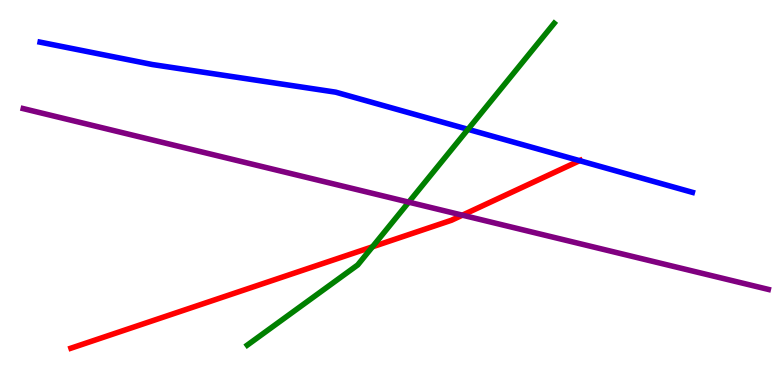[{'lines': ['blue', 'red'], 'intersections': [{'x': 7.48, 'y': 5.83}]}, {'lines': ['green', 'red'], 'intersections': [{'x': 4.81, 'y': 3.59}]}, {'lines': ['purple', 'red'], 'intersections': [{'x': 5.97, 'y': 4.41}]}, {'lines': ['blue', 'green'], 'intersections': [{'x': 6.04, 'y': 6.64}]}, {'lines': ['blue', 'purple'], 'intersections': []}, {'lines': ['green', 'purple'], 'intersections': [{'x': 5.27, 'y': 4.75}]}]